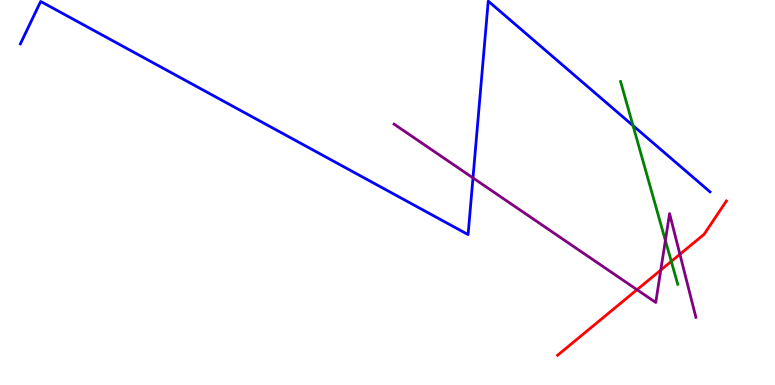[{'lines': ['blue', 'red'], 'intersections': []}, {'lines': ['green', 'red'], 'intersections': [{'x': 8.66, 'y': 3.21}]}, {'lines': ['purple', 'red'], 'intersections': [{'x': 8.22, 'y': 2.48}, {'x': 8.53, 'y': 2.99}, {'x': 8.77, 'y': 3.4}]}, {'lines': ['blue', 'green'], 'intersections': [{'x': 8.17, 'y': 6.74}]}, {'lines': ['blue', 'purple'], 'intersections': [{'x': 6.1, 'y': 5.38}]}, {'lines': ['green', 'purple'], 'intersections': [{'x': 8.59, 'y': 3.75}]}]